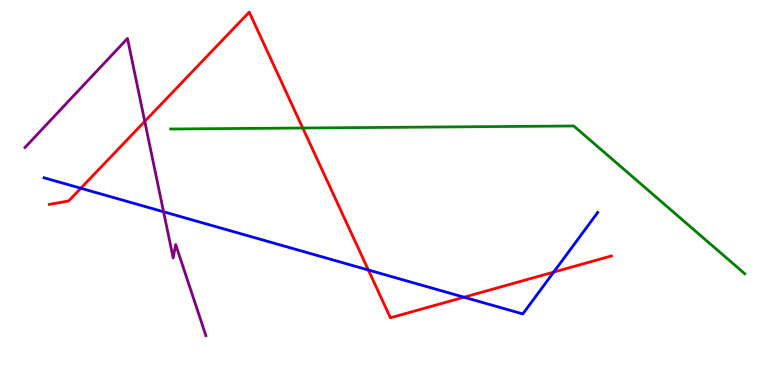[{'lines': ['blue', 'red'], 'intersections': [{'x': 1.04, 'y': 5.11}, {'x': 4.75, 'y': 2.99}, {'x': 5.99, 'y': 2.28}, {'x': 7.14, 'y': 2.93}]}, {'lines': ['green', 'red'], 'intersections': [{'x': 3.91, 'y': 6.68}]}, {'lines': ['purple', 'red'], 'intersections': [{'x': 1.87, 'y': 6.85}]}, {'lines': ['blue', 'green'], 'intersections': []}, {'lines': ['blue', 'purple'], 'intersections': [{'x': 2.11, 'y': 4.5}]}, {'lines': ['green', 'purple'], 'intersections': []}]